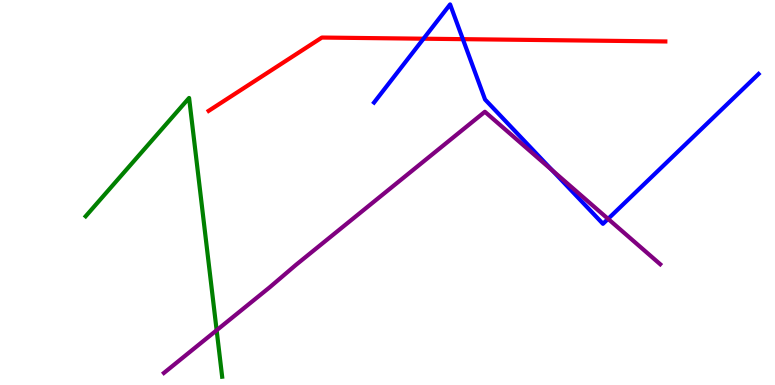[{'lines': ['blue', 'red'], 'intersections': [{'x': 5.46, 'y': 8.99}, {'x': 5.97, 'y': 8.98}]}, {'lines': ['green', 'red'], 'intersections': []}, {'lines': ['purple', 'red'], 'intersections': []}, {'lines': ['blue', 'green'], 'intersections': []}, {'lines': ['blue', 'purple'], 'intersections': [{'x': 7.12, 'y': 5.58}, {'x': 7.85, 'y': 4.31}]}, {'lines': ['green', 'purple'], 'intersections': [{'x': 2.8, 'y': 1.42}]}]